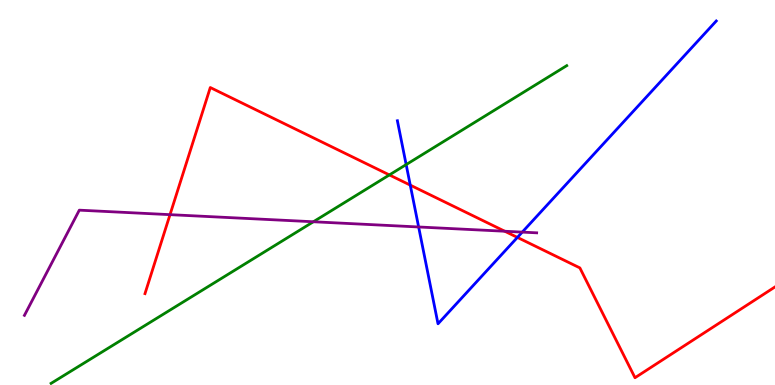[{'lines': ['blue', 'red'], 'intersections': [{'x': 5.29, 'y': 5.19}, {'x': 6.68, 'y': 3.83}]}, {'lines': ['green', 'red'], 'intersections': [{'x': 5.02, 'y': 5.46}]}, {'lines': ['purple', 'red'], 'intersections': [{'x': 2.19, 'y': 4.42}, {'x': 6.51, 'y': 3.99}]}, {'lines': ['blue', 'green'], 'intersections': [{'x': 5.24, 'y': 5.72}]}, {'lines': ['blue', 'purple'], 'intersections': [{'x': 5.4, 'y': 4.1}, {'x': 6.74, 'y': 3.97}]}, {'lines': ['green', 'purple'], 'intersections': [{'x': 4.04, 'y': 4.24}]}]